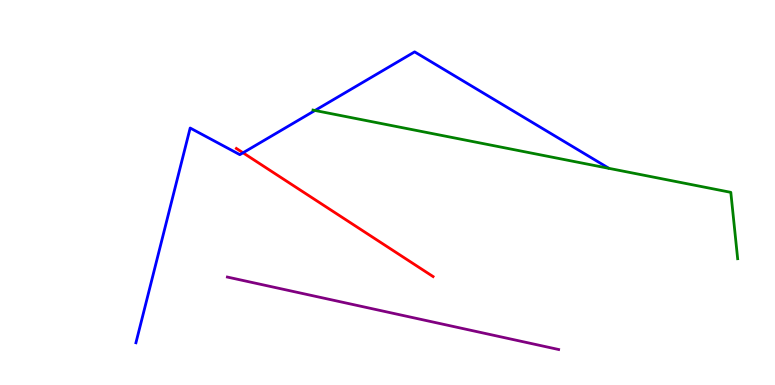[{'lines': ['blue', 'red'], 'intersections': [{'x': 3.14, 'y': 6.03}]}, {'lines': ['green', 'red'], 'intersections': []}, {'lines': ['purple', 'red'], 'intersections': []}, {'lines': ['blue', 'green'], 'intersections': [{'x': 4.06, 'y': 7.13}]}, {'lines': ['blue', 'purple'], 'intersections': []}, {'lines': ['green', 'purple'], 'intersections': []}]